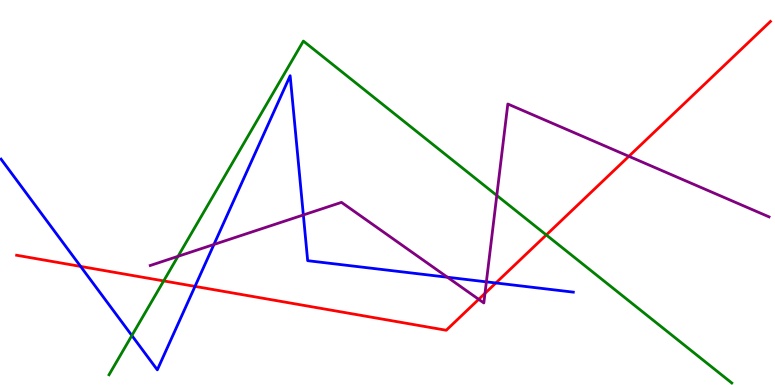[{'lines': ['blue', 'red'], 'intersections': [{'x': 1.04, 'y': 3.08}, {'x': 2.52, 'y': 2.56}, {'x': 6.4, 'y': 2.65}]}, {'lines': ['green', 'red'], 'intersections': [{'x': 2.11, 'y': 2.7}, {'x': 7.05, 'y': 3.9}]}, {'lines': ['purple', 'red'], 'intersections': [{'x': 6.18, 'y': 2.23}, {'x': 6.26, 'y': 2.38}, {'x': 8.11, 'y': 5.94}]}, {'lines': ['blue', 'green'], 'intersections': [{'x': 1.7, 'y': 1.28}]}, {'lines': ['blue', 'purple'], 'intersections': [{'x': 2.76, 'y': 3.65}, {'x': 3.91, 'y': 4.42}, {'x': 5.77, 'y': 2.8}, {'x': 6.28, 'y': 2.68}]}, {'lines': ['green', 'purple'], 'intersections': [{'x': 2.3, 'y': 3.34}, {'x': 6.41, 'y': 4.92}]}]